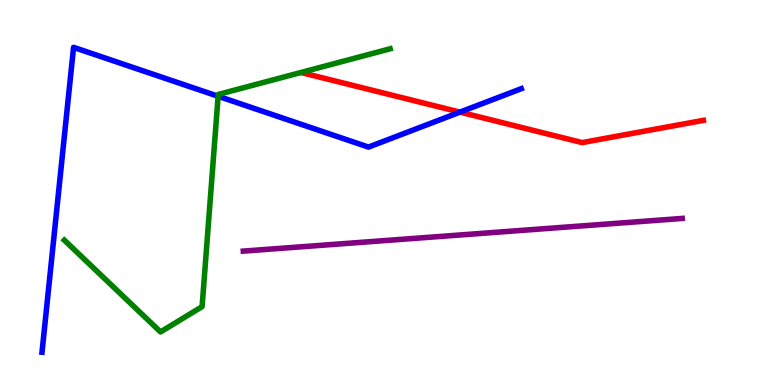[{'lines': ['blue', 'red'], 'intersections': [{'x': 5.94, 'y': 7.09}]}, {'lines': ['green', 'red'], 'intersections': []}, {'lines': ['purple', 'red'], 'intersections': []}, {'lines': ['blue', 'green'], 'intersections': [{'x': 2.81, 'y': 7.5}]}, {'lines': ['blue', 'purple'], 'intersections': []}, {'lines': ['green', 'purple'], 'intersections': []}]